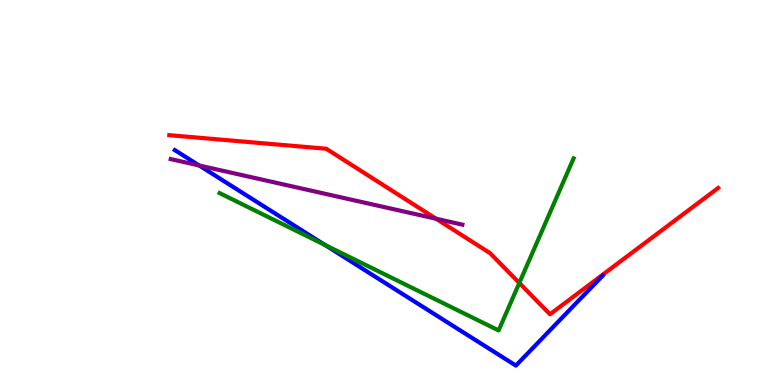[{'lines': ['blue', 'red'], 'intersections': []}, {'lines': ['green', 'red'], 'intersections': [{'x': 6.7, 'y': 2.65}]}, {'lines': ['purple', 'red'], 'intersections': [{'x': 5.63, 'y': 4.32}]}, {'lines': ['blue', 'green'], 'intersections': [{'x': 4.19, 'y': 3.64}]}, {'lines': ['blue', 'purple'], 'intersections': [{'x': 2.57, 'y': 5.7}]}, {'lines': ['green', 'purple'], 'intersections': []}]